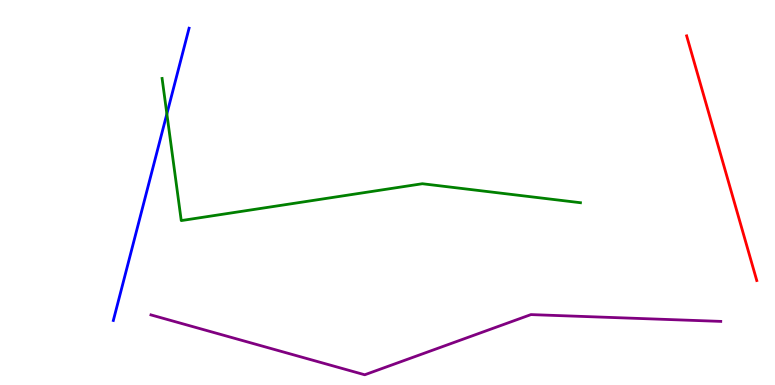[{'lines': ['blue', 'red'], 'intersections': []}, {'lines': ['green', 'red'], 'intersections': []}, {'lines': ['purple', 'red'], 'intersections': []}, {'lines': ['blue', 'green'], 'intersections': [{'x': 2.15, 'y': 7.04}]}, {'lines': ['blue', 'purple'], 'intersections': []}, {'lines': ['green', 'purple'], 'intersections': []}]